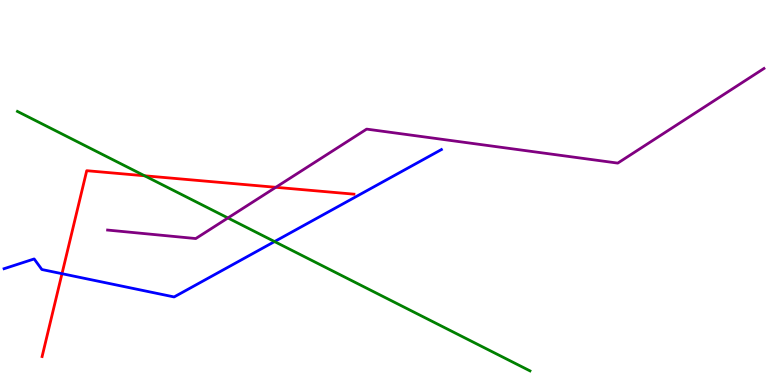[{'lines': ['blue', 'red'], 'intersections': [{'x': 0.8, 'y': 2.89}]}, {'lines': ['green', 'red'], 'intersections': [{'x': 1.87, 'y': 5.43}]}, {'lines': ['purple', 'red'], 'intersections': [{'x': 3.56, 'y': 5.14}]}, {'lines': ['blue', 'green'], 'intersections': [{'x': 3.54, 'y': 3.73}]}, {'lines': ['blue', 'purple'], 'intersections': []}, {'lines': ['green', 'purple'], 'intersections': [{'x': 2.94, 'y': 4.34}]}]